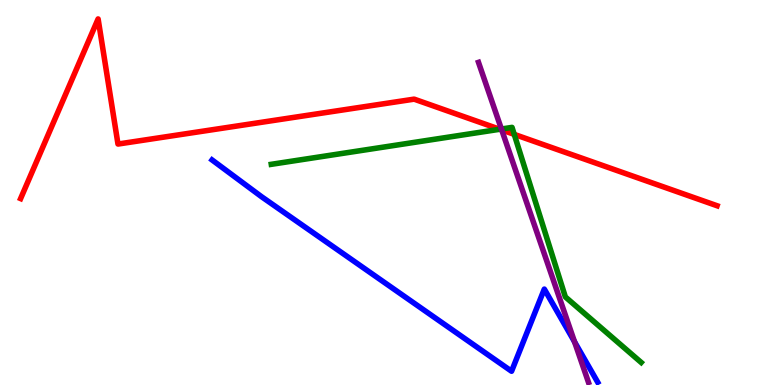[{'lines': ['blue', 'red'], 'intersections': []}, {'lines': ['green', 'red'], 'intersections': [{'x': 6.45, 'y': 6.64}, {'x': 6.64, 'y': 6.51}]}, {'lines': ['purple', 'red'], 'intersections': [{'x': 6.47, 'y': 6.62}]}, {'lines': ['blue', 'green'], 'intersections': []}, {'lines': ['blue', 'purple'], 'intersections': [{'x': 7.41, 'y': 1.12}]}, {'lines': ['green', 'purple'], 'intersections': [{'x': 6.47, 'y': 6.65}]}]